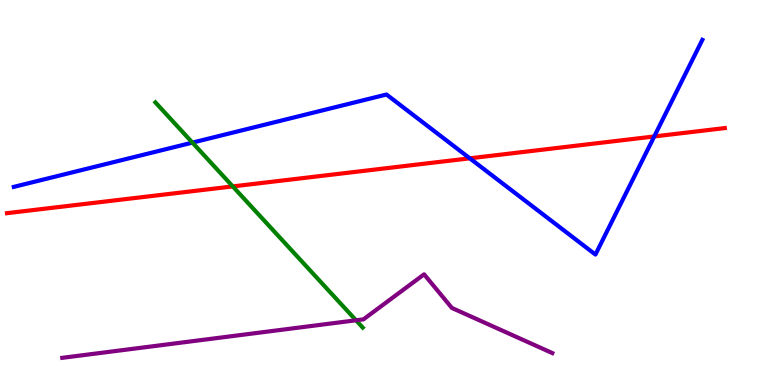[{'lines': ['blue', 'red'], 'intersections': [{'x': 6.06, 'y': 5.89}, {'x': 8.44, 'y': 6.46}]}, {'lines': ['green', 'red'], 'intersections': [{'x': 3.0, 'y': 5.16}]}, {'lines': ['purple', 'red'], 'intersections': []}, {'lines': ['blue', 'green'], 'intersections': [{'x': 2.48, 'y': 6.3}]}, {'lines': ['blue', 'purple'], 'intersections': []}, {'lines': ['green', 'purple'], 'intersections': [{'x': 4.59, 'y': 1.68}]}]